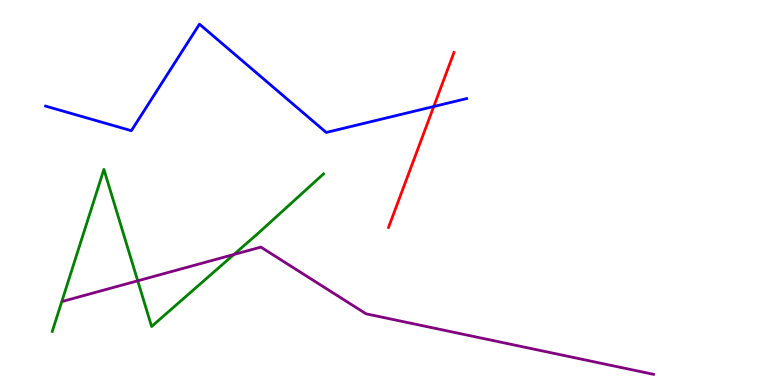[{'lines': ['blue', 'red'], 'intersections': [{'x': 5.6, 'y': 7.23}]}, {'lines': ['green', 'red'], 'intersections': []}, {'lines': ['purple', 'red'], 'intersections': []}, {'lines': ['blue', 'green'], 'intersections': []}, {'lines': ['blue', 'purple'], 'intersections': []}, {'lines': ['green', 'purple'], 'intersections': [{'x': 1.78, 'y': 2.71}, {'x': 3.02, 'y': 3.39}]}]